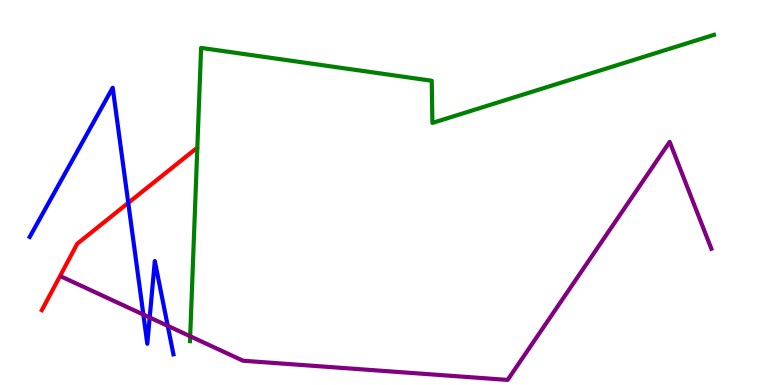[{'lines': ['blue', 'red'], 'intersections': [{'x': 1.66, 'y': 4.73}]}, {'lines': ['green', 'red'], 'intersections': []}, {'lines': ['purple', 'red'], 'intersections': []}, {'lines': ['blue', 'green'], 'intersections': []}, {'lines': ['blue', 'purple'], 'intersections': [{'x': 1.85, 'y': 1.83}, {'x': 1.93, 'y': 1.75}, {'x': 2.16, 'y': 1.54}]}, {'lines': ['green', 'purple'], 'intersections': [{'x': 2.45, 'y': 1.27}]}]